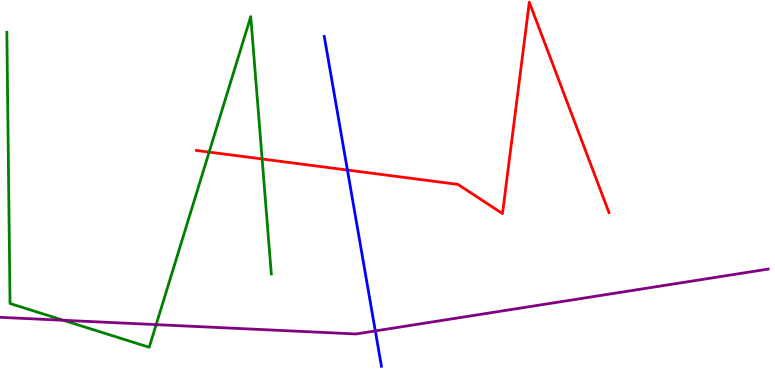[{'lines': ['blue', 'red'], 'intersections': [{'x': 4.48, 'y': 5.58}]}, {'lines': ['green', 'red'], 'intersections': [{'x': 2.7, 'y': 6.05}, {'x': 3.38, 'y': 5.87}]}, {'lines': ['purple', 'red'], 'intersections': []}, {'lines': ['blue', 'green'], 'intersections': []}, {'lines': ['blue', 'purple'], 'intersections': [{'x': 4.84, 'y': 1.4}]}, {'lines': ['green', 'purple'], 'intersections': [{'x': 0.818, 'y': 1.68}, {'x': 2.01, 'y': 1.57}]}]